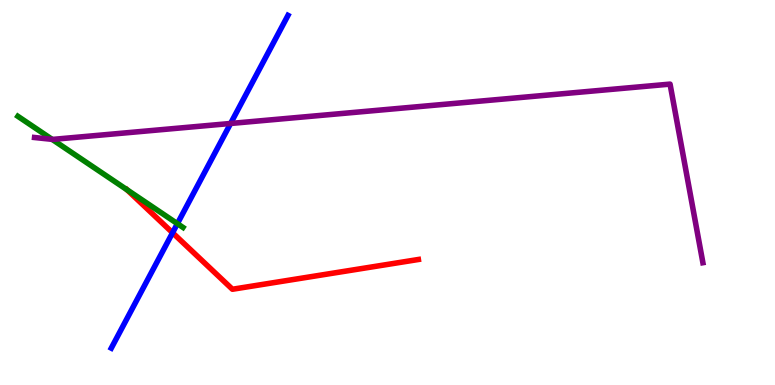[{'lines': ['blue', 'red'], 'intersections': [{'x': 2.23, 'y': 3.95}]}, {'lines': ['green', 'red'], 'intersections': [{'x': 1.64, 'y': 5.07}]}, {'lines': ['purple', 'red'], 'intersections': []}, {'lines': ['blue', 'green'], 'intersections': [{'x': 2.29, 'y': 4.19}]}, {'lines': ['blue', 'purple'], 'intersections': [{'x': 2.98, 'y': 6.79}]}, {'lines': ['green', 'purple'], 'intersections': [{'x': 0.673, 'y': 6.38}]}]